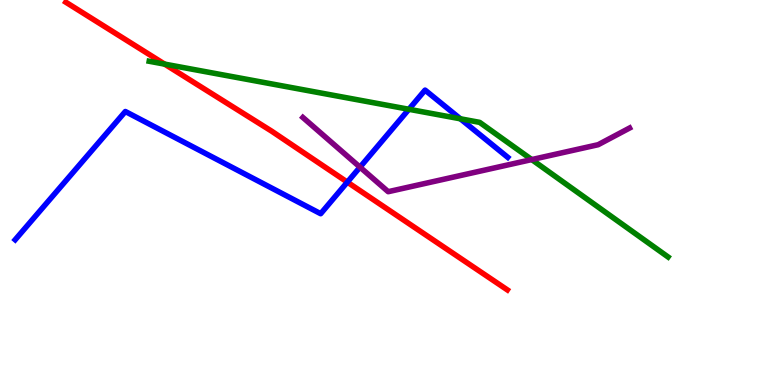[{'lines': ['blue', 'red'], 'intersections': [{'x': 4.48, 'y': 5.27}]}, {'lines': ['green', 'red'], 'intersections': [{'x': 2.12, 'y': 8.33}]}, {'lines': ['purple', 'red'], 'intersections': []}, {'lines': ['blue', 'green'], 'intersections': [{'x': 5.28, 'y': 7.16}, {'x': 5.94, 'y': 6.91}]}, {'lines': ['blue', 'purple'], 'intersections': [{'x': 4.65, 'y': 5.66}]}, {'lines': ['green', 'purple'], 'intersections': [{'x': 6.86, 'y': 5.86}]}]